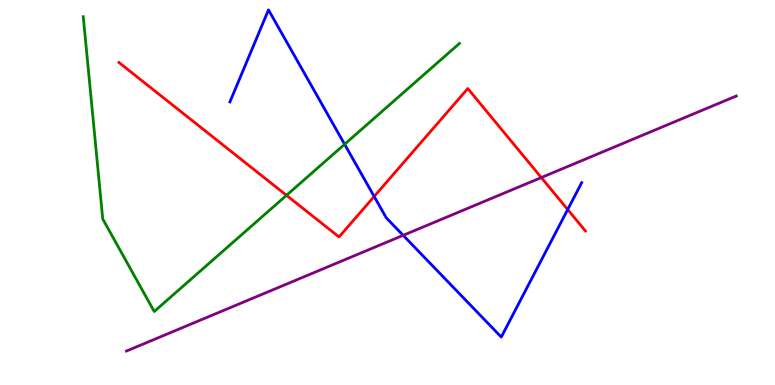[{'lines': ['blue', 'red'], 'intersections': [{'x': 4.83, 'y': 4.9}, {'x': 7.33, 'y': 4.56}]}, {'lines': ['green', 'red'], 'intersections': [{'x': 3.7, 'y': 4.93}]}, {'lines': ['purple', 'red'], 'intersections': [{'x': 6.98, 'y': 5.39}]}, {'lines': ['blue', 'green'], 'intersections': [{'x': 4.45, 'y': 6.25}]}, {'lines': ['blue', 'purple'], 'intersections': [{'x': 5.2, 'y': 3.89}]}, {'lines': ['green', 'purple'], 'intersections': []}]